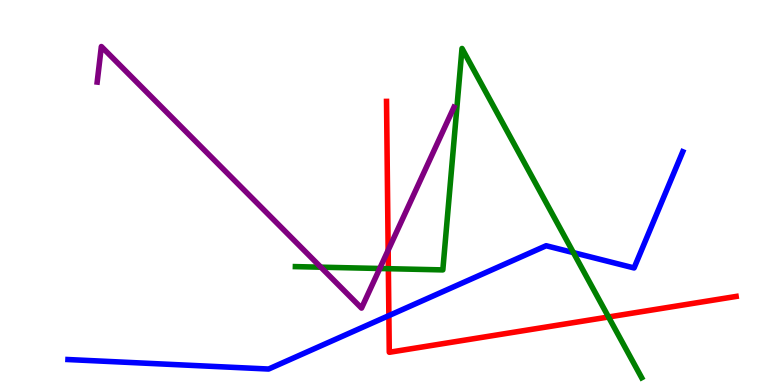[{'lines': ['blue', 'red'], 'intersections': [{'x': 5.02, 'y': 1.8}]}, {'lines': ['green', 'red'], 'intersections': [{'x': 5.01, 'y': 3.02}, {'x': 7.85, 'y': 1.77}]}, {'lines': ['purple', 'red'], 'intersections': [{'x': 5.01, 'y': 3.5}]}, {'lines': ['blue', 'green'], 'intersections': [{'x': 7.4, 'y': 3.44}]}, {'lines': ['blue', 'purple'], 'intersections': []}, {'lines': ['green', 'purple'], 'intersections': [{'x': 4.14, 'y': 3.06}, {'x': 4.9, 'y': 3.03}]}]